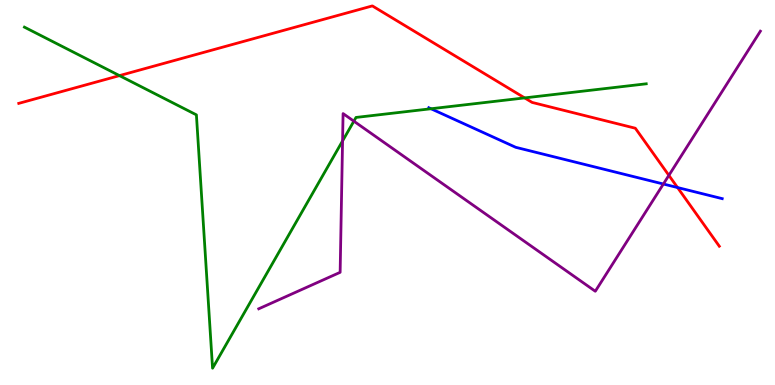[{'lines': ['blue', 'red'], 'intersections': [{'x': 8.74, 'y': 5.13}]}, {'lines': ['green', 'red'], 'intersections': [{'x': 1.54, 'y': 8.04}, {'x': 6.77, 'y': 7.46}]}, {'lines': ['purple', 'red'], 'intersections': [{'x': 8.63, 'y': 5.45}]}, {'lines': ['blue', 'green'], 'intersections': [{'x': 5.56, 'y': 7.18}]}, {'lines': ['blue', 'purple'], 'intersections': [{'x': 8.56, 'y': 5.22}]}, {'lines': ['green', 'purple'], 'intersections': [{'x': 4.42, 'y': 6.34}, {'x': 4.57, 'y': 6.85}]}]